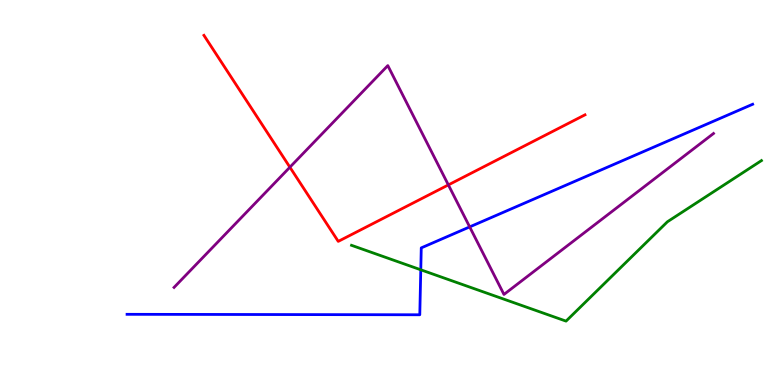[{'lines': ['blue', 'red'], 'intersections': []}, {'lines': ['green', 'red'], 'intersections': []}, {'lines': ['purple', 'red'], 'intersections': [{'x': 3.74, 'y': 5.66}, {'x': 5.79, 'y': 5.2}]}, {'lines': ['blue', 'green'], 'intersections': [{'x': 5.43, 'y': 2.99}]}, {'lines': ['blue', 'purple'], 'intersections': [{'x': 6.06, 'y': 4.11}]}, {'lines': ['green', 'purple'], 'intersections': []}]